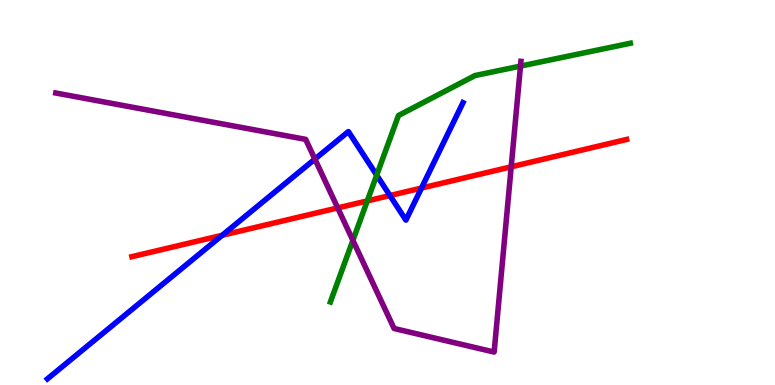[{'lines': ['blue', 'red'], 'intersections': [{'x': 2.87, 'y': 3.89}, {'x': 5.03, 'y': 4.92}, {'x': 5.44, 'y': 5.12}]}, {'lines': ['green', 'red'], 'intersections': [{'x': 4.74, 'y': 4.78}]}, {'lines': ['purple', 'red'], 'intersections': [{'x': 4.36, 'y': 4.6}, {'x': 6.6, 'y': 5.67}]}, {'lines': ['blue', 'green'], 'intersections': [{'x': 4.86, 'y': 5.45}]}, {'lines': ['blue', 'purple'], 'intersections': [{'x': 4.06, 'y': 5.87}]}, {'lines': ['green', 'purple'], 'intersections': [{'x': 4.55, 'y': 3.76}, {'x': 6.72, 'y': 8.28}]}]